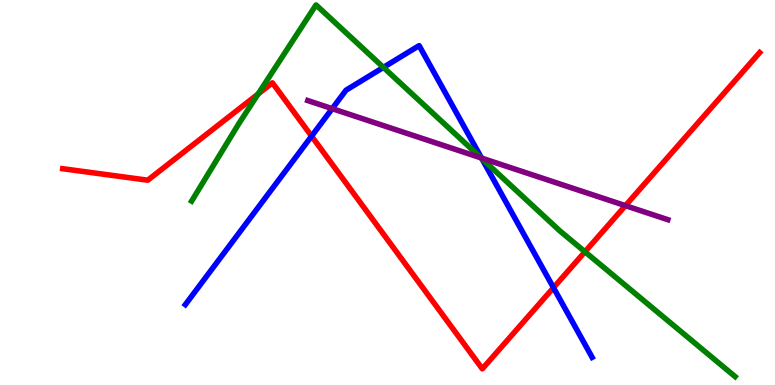[{'lines': ['blue', 'red'], 'intersections': [{'x': 4.02, 'y': 6.46}, {'x': 7.14, 'y': 2.53}]}, {'lines': ['green', 'red'], 'intersections': [{'x': 3.33, 'y': 7.56}, {'x': 7.55, 'y': 3.46}]}, {'lines': ['purple', 'red'], 'intersections': [{'x': 8.07, 'y': 4.66}]}, {'lines': ['blue', 'green'], 'intersections': [{'x': 4.95, 'y': 8.25}, {'x': 6.22, 'y': 5.88}]}, {'lines': ['blue', 'purple'], 'intersections': [{'x': 4.29, 'y': 7.18}, {'x': 6.21, 'y': 5.89}]}, {'lines': ['green', 'purple'], 'intersections': [{'x': 6.21, 'y': 5.9}]}]